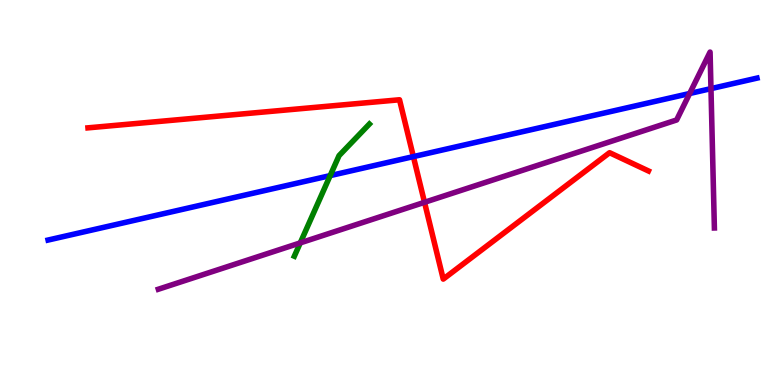[{'lines': ['blue', 'red'], 'intersections': [{'x': 5.33, 'y': 5.93}]}, {'lines': ['green', 'red'], 'intersections': []}, {'lines': ['purple', 'red'], 'intersections': [{'x': 5.48, 'y': 4.75}]}, {'lines': ['blue', 'green'], 'intersections': [{'x': 4.26, 'y': 5.44}]}, {'lines': ['blue', 'purple'], 'intersections': [{'x': 8.9, 'y': 7.57}, {'x': 9.17, 'y': 7.7}]}, {'lines': ['green', 'purple'], 'intersections': [{'x': 3.87, 'y': 3.69}]}]